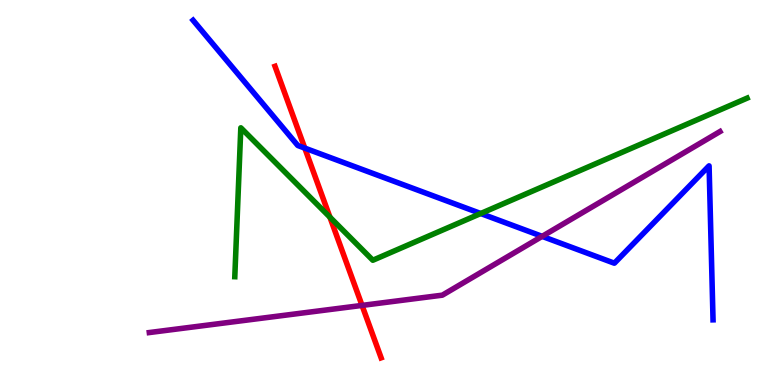[{'lines': ['blue', 'red'], 'intersections': [{'x': 3.93, 'y': 6.15}]}, {'lines': ['green', 'red'], 'intersections': [{'x': 4.26, 'y': 4.36}]}, {'lines': ['purple', 'red'], 'intersections': [{'x': 4.67, 'y': 2.07}]}, {'lines': ['blue', 'green'], 'intersections': [{'x': 6.2, 'y': 4.45}]}, {'lines': ['blue', 'purple'], 'intersections': [{'x': 7.0, 'y': 3.86}]}, {'lines': ['green', 'purple'], 'intersections': []}]